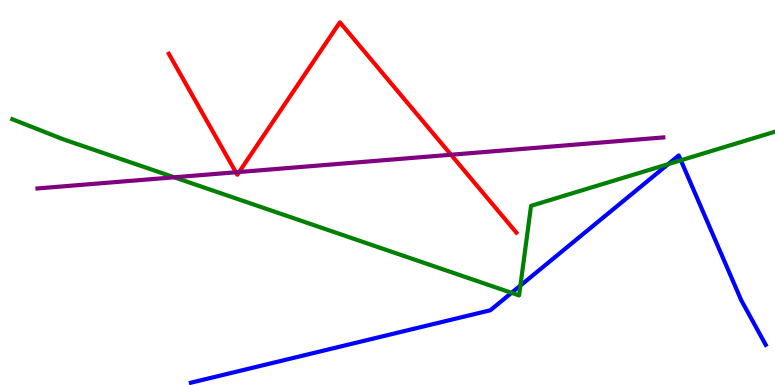[{'lines': ['blue', 'red'], 'intersections': []}, {'lines': ['green', 'red'], 'intersections': []}, {'lines': ['purple', 'red'], 'intersections': [{'x': 3.04, 'y': 5.53}, {'x': 3.09, 'y': 5.53}, {'x': 5.82, 'y': 5.98}]}, {'lines': ['blue', 'green'], 'intersections': [{'x': 6.6, 'y': 2.39}, {'x': 6.71, 'y': 2.58}, {'x': 8.62, 'y': 5.74}, {'x': 8.78, 'y': 5.84}]}, {'lines': ['blue', 'purple'], 'intersections': []}, {'lines': ['green', 'purple'], 'intersections': [{'x': 2.25, 'y': 5.39}]}]